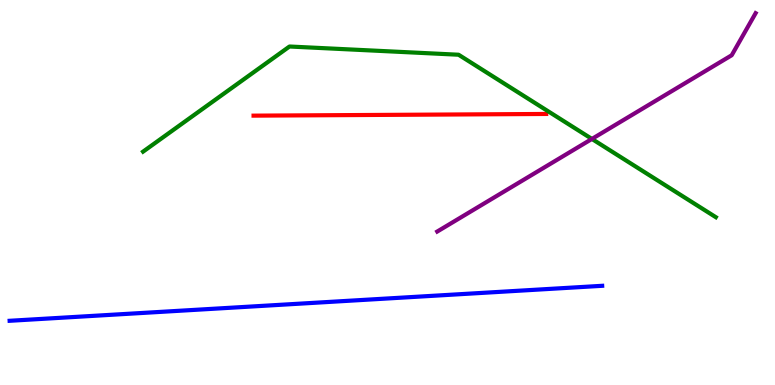[{'lines': ['blue', 'red'], 'intersections': []}, {'lines': ['green', 'red'], 'intersections': []}, {'lines': ['purple', 'red'], 'intersections': []}, {'lines': ['blue', 'green'], 'intersections': []}, {'lines': ['blue', 'purple'], 'intersections': []}, {'lines': ['green', 'purple'], 'intersections': [{'x': 7.64, 'y': 6.39}]}]